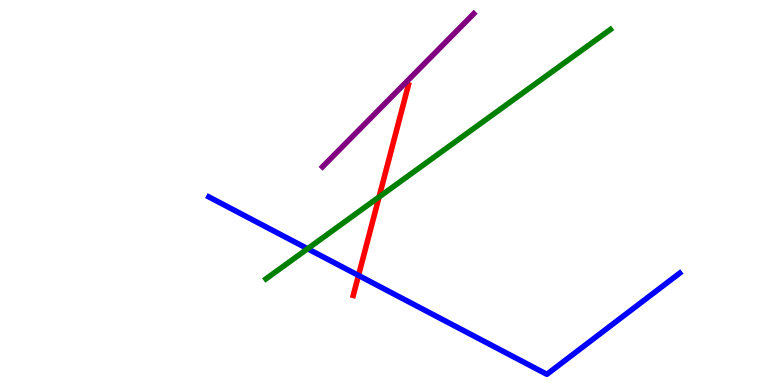[{'lines': ['blue', 'red'], 'intersections': [{'x': 4.63, 'y': 2.85}]}, {'lines': ['green', 'red'], 'intersections': [{'x': 4.89, 'y': 4.88}]}, {'lines': ['purple', 'red'], 'intersections': []}, {'lines': ['blue', 'green'], 'intersections': [{'x': 3.97, 'y': 3.54}]}, {'lines': ['blue', 'purple'], 'intersections': []}, {'lines': ['green', 'purple'], 'intersections': []}]